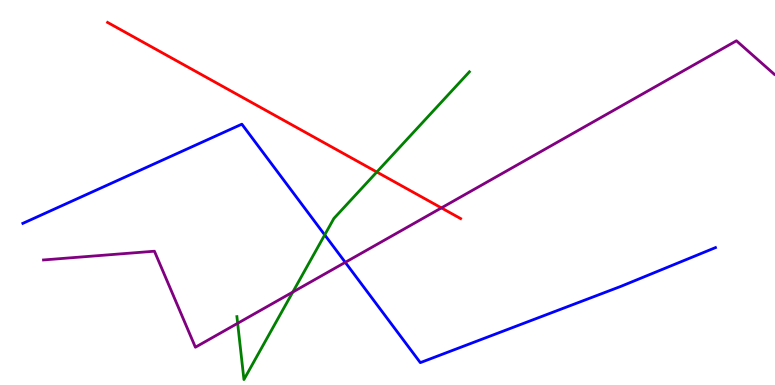[{'lines': ['blue', 'red'], 'intersections': []}, {'lines': ['green', 'red'], 'intersections': [{'x': 4.86, 'y': 5.53}]}, {'lines': ['purple', 'red'], 'intersections': [{'x': 5.7, 'y': 4.6}]}, {'lines': ['blue', 'green'], 'intersections': [{'x': 4.19, 'y': 3.9}]}, {'lines': ['blue', 'purple'], 'intersections': [{'x': 4.45, 'y': 3.19}]}, {'lines': ['green', 'purple'], 'intersections': [{'x': 3.07, 'y': 1.6}, {'x': 3.78, 'y': 2.41}]}]